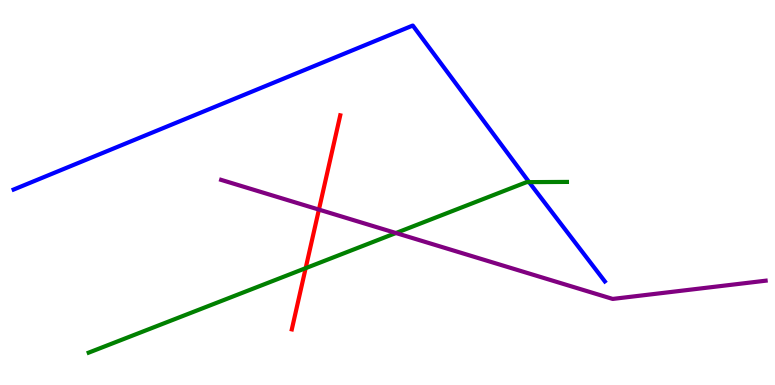[{'lines': ['blue', 'red'], 'intersections': []}, {'lines': ['green', 'red'], 'intersections': [{'x': 3.94, 'y': 3.03}]}, {'lines': ['purple', 'red'], 'intersections': [{'x': 4.12, 'y': 4.56}]}, {'lines': ['blue', 'green'], 'intersections': [{'x': 6.83, 'y': 5.27}]}, {'lines': ['blue', 'purple'], 'intersections': []}, {'lines': ['green', 'purple'], 'intersections': [{'x': 5.11, 'y': 3.95}]}]